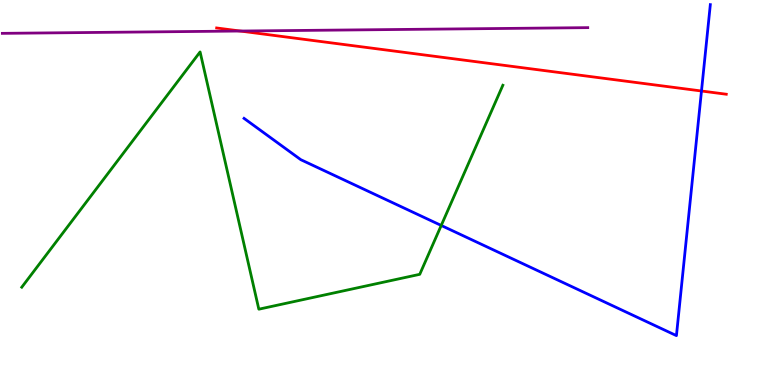[{'lines': ['blue', 'red'], 'intersections': [{'x': 9.05, 'y': 7.64}]}, {'lines': ['green', 'red'], 'intersections': []}, {'lines': ['purple', 'red'], 'intersections': [{'x': 3.1, 'y': 9.19}]}, {'lines': ['blue', 'green'], 'intersections': [{'x': 5.69, 'y': 4.14}]}, {'lines': ['blue', 'purple'], 'intersections': []}, {'lines': ['green', 'purple'], 'intersections': []}]